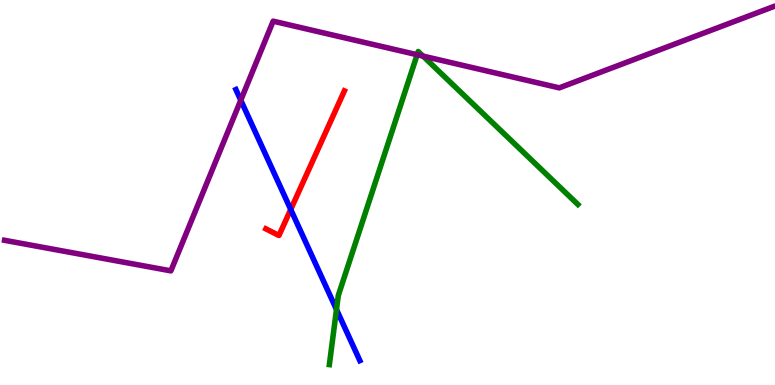[{'lines': ['blue', 'red'], 'intersections': [{'x': 3.75, 'y': 4.56}]}, {'lines': ['green', 'red'], 'intersections': []}, {'lines': ['purple', 'red'], 'intersections': []}, {'lines': ['blue', 'green'], 'intersections': [{'x': 4.34, 'y': 1.96}]}, {'lines': ['blue', 'purple'], 'intersections': [{'x': 3.11, 'y': 7.4}]}, {'lines': ['green', 'purple'], 'intersections': [{'x': 5.38, 'y': 8.58}, {'x': 5.46, 'y': 8.54}]}]